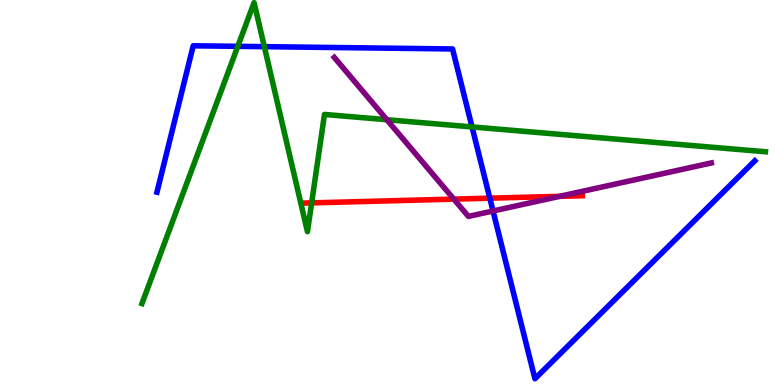[{'lines': ['blue', 'red'], 'intersections': [{'x': 6.32, 'y': 4.85}]}, {'lines': ['green', 'red'], 'intersections': [{'x': 4.02, 'y': 4.73}]}, {'lines': ['purple', 'red'], 'intersections': [{'x': 5.86, 'y': 4.83}, {'x': 7.22, 'y': 4.9}]}, {'lines': ['blue', 'green'], 'intersections': [{'x': 3.07, 'y': 8.8}, {'x': 3.41, 'y': 8.79}, {'x': 6.09, 'y': 6.7}]}, {'lines': ['blue', 'purple'], 'intersections': [{'x': 6.36, 'y': 4.52}]}, {'lines': ['green', 'purple'], 'intersections': [{'x': 4.99, 'y': 6.89}]}]